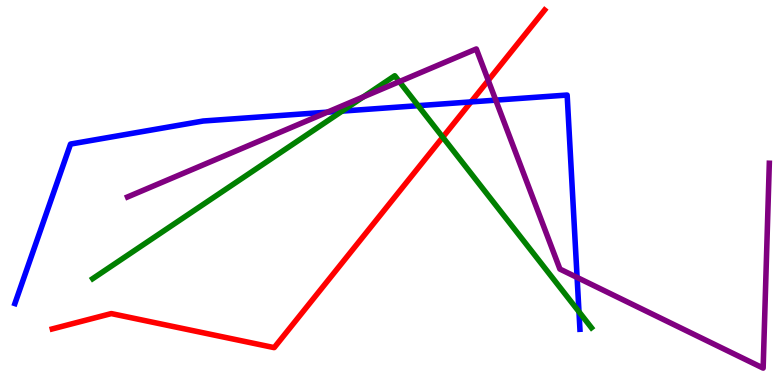[{'lines': ['blue', 'red'], 'intersections': [{'x': 6.08, 'y': 7.35}]}, {'lines': ['green', 'red'], 'intersections': [{'x': 5.71, 'y': 6.44}]}, {'lines': ['purple', 'red'], 'intersections': [{'x': 6.3, 'y': 7.91}]}, {'lines': ['blue', 'green'], 'intersections': [{'x': 4.41, 'y': 7.11}, {'x': 5.4, 'y': 7.26}, {'x': 7.47, 'y': 1.9}]}, {'lines': ['blue', 'purple'], 'intersections': [{'x': 4.22, 'y': 7.09}, {'x': 6.4, 'y': 7.4}, {'x': 7.45, 'y': 2.79}]}, {'lines': ['green', 'purple'], 'intersections': [{'x': 4.69, 'y': 7.48}, {'x': 5.15, 'y': 7.88}]}]